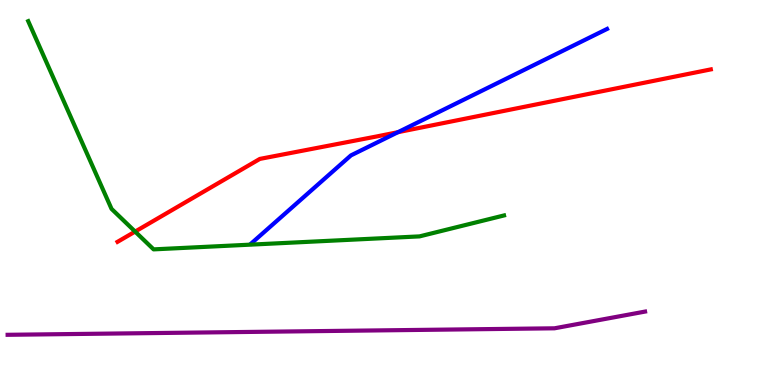[{'lines': ['blue', 'red'], 'intersections': [{'x': 5.14, 'y': 6.57}]}, {'lines': ['green', 'red'], 'intersections': [{'x': 1.74, 'y': 3.98}]}, {'lines': ['purple', 'red'], 'intersections': []}, {'lines': ['blue', 'green'], 'intersections': []}, {'lines': ['blue', 'purple'], 'intersections': []}, {'lines': ['green', 'purple'], 'intersections': []}]